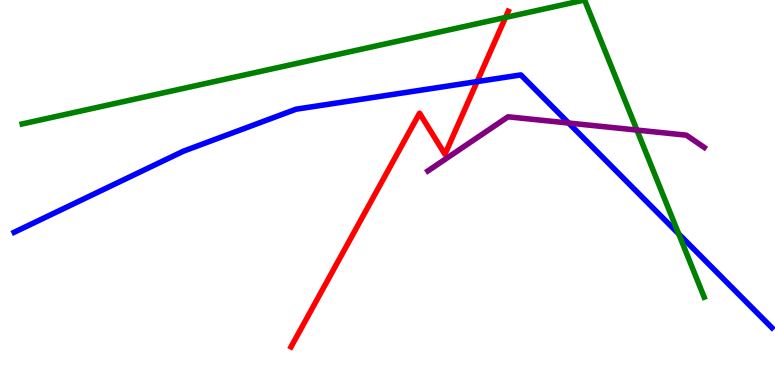[{'lines': ['blue', 'red'], 'intersections': [{'x': 6.16, 'y': 7.88}]}, {'lines': ['green', 'red'], 'intersections': [{'x': 6.52, 'y': 9.55}]}, {'lines': ['purple', 'red'], 'intersections': []}, {'lines': ['blue', 'green'], 'intersections': [{'x': 8.76, 'y': 3.93}]}, {'lines': ['blue', 'purple'], 'intersections': [{'x': 7.34, 'y': 6.8}]}, {'lines': ['green', 'purple'], 'intersections': [{'x': 8.22, 'y': 6.62}]}]